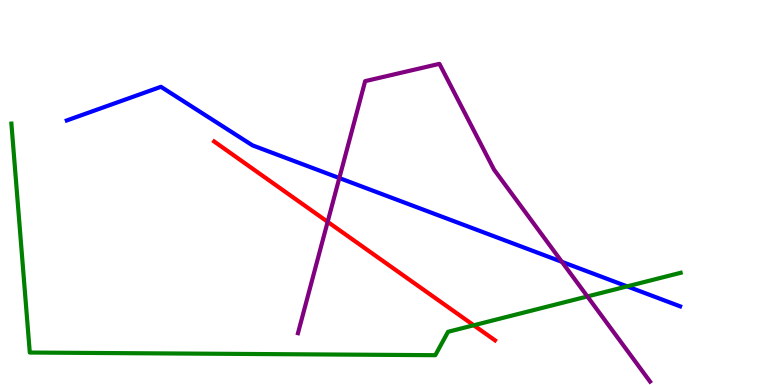[{'lines': ['blue', 'red'], 'intersections': []}, {'lines': ['green', 'red'], 'intersections': [{'x': 6.11, 'y': 1.55}]}, {'lines': ['purple', 'red'], 'intersections': [{'x': 4.23, 'y': 4.24}]}, {'lines': ['blue', 'green'], 'intersections': [{'x': 8.09, 'y': 2.56}]}, {'lines': ['blue', 'purple'], 'intersections': [{'x': 4.38, 'y': 5.38}, {'x': 7.25, 'y': 3.2}]}, {'lines': ['green', 'purple'], 'intersections': [{'x': 7.58, 'y': 2.3}]}]